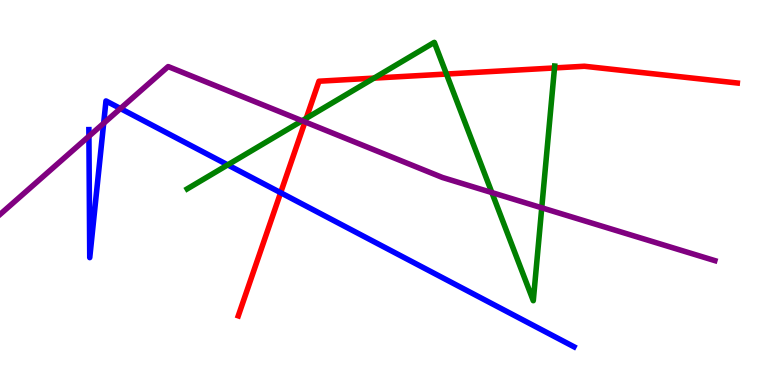[{'lines': ['blue', 'red'], 'intersections': [{'x': 3.62, 'y': 5.0}]}, {'lines': ['green', 'red'], 'intersections': [{'x': 3.95, 'y': 6.93}, {'x': 4.83, 'y': 7.97}, {'x': 5.76, 'y': 8.08}, {'x': 7.15, 'y': 8.24}]}, {'lines': ['purple', 'red'], 'intersections': [{'x': 3.94, 'y': 6.83}]}, {'lines': ['blue', 'green'], 'intersections': [{'x': 2.94, 'y': 5.72}]}, {'lines': ['blue', 'purple'], 'intersections': [{'x': 1.15, 'y': 6.46}, {'x': 1.34, 'y': 6.8}, {'x': 1.55, 'y': 7.18}]}, {'lines': ['green', 'purple'], 'intersections': [{'x': 3.9, 'y': 6.86}, {'x': 6.35, 'y': 5.0}, {'x': 6.99, 'y': 4.6}]}]